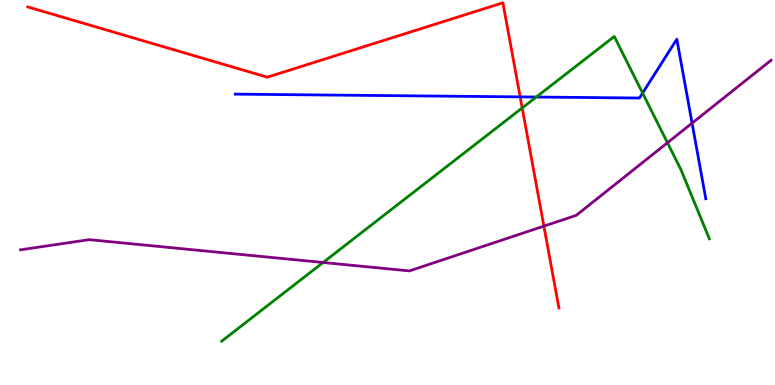[{'lines': ['blue', 'red'], 'intersections': [{'x': 6.71, 'y': 7.48}]}, {'lines': ['green', 'red'], 'intersections': [{'x': 6.74, 'y': 7.2}]}, {'lines': ['purple', 'red'], 'intersections': [{'x': 7.02, 'y': 4.13}]}, {'lines': ['blue', 'green'], 'intersections': [{'x': 6.92, 'y': 7.48}, {'x': 8.29, 'y': 7.58}]}, {'lines': ['blue', 'purple'], 'intersections': [{'x': 8.93, 'y': 6.8}]}, {'lines': ['green', 'purple'], 'intersections': [{'x': 4.17, 'y': 3.18}, {'x': 8.61, 'y': 6.29}]}]